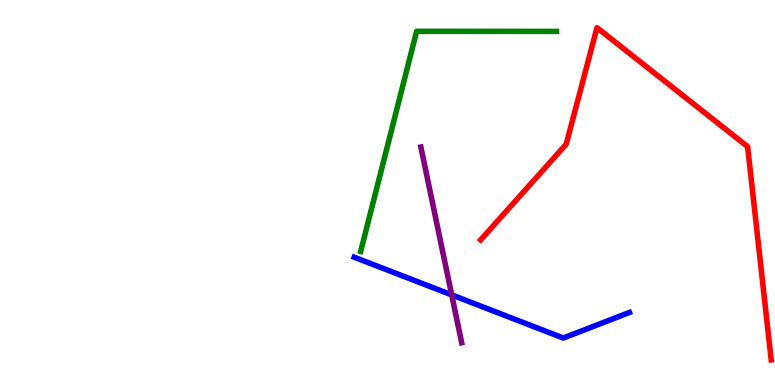[{'lines': ['blue', 'red'], 'intersections': []}, {'lines': ['green', 'red'], 'intersections': []}, {'lines': ['purple', 'red'], 'intersections': []}, {'lines': ['blue', 'green'], 'intersections': []}, {'lines': ['blue', 'purple'], 'intersections': [{'x': 5.83, 'y': 2.34}]}, {'lines': ['green', 'purple'], 'intersections': []}]